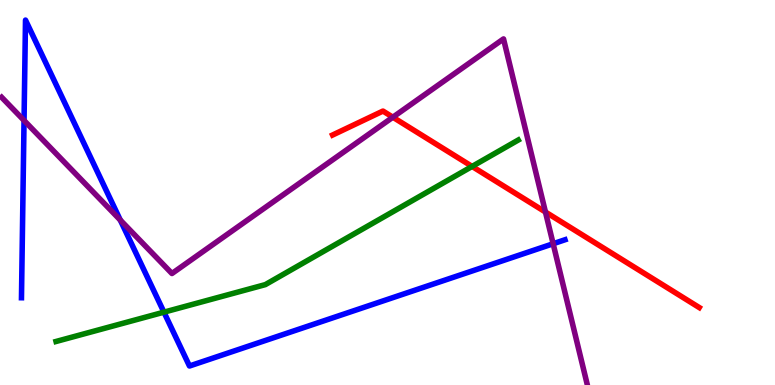[{'lines': ['blue', 'red'], 'intersections': []}, {'lines': ['green', 'red'], 'intersections': [{'x': 6.09, 'y': 5.68}]}, {'lines': ['purple', 'red'], 'intersections': [{'x': 5.07, 'y': 6.96}, {'x': 7.04, 'y': 4.49}]}, {'lines': ['blue', 'green'], 'intersections': [{'x': 2.12, 'y': 1.89}]}, {'lines': ['blue', 'purple'], 'intersections': [{'x': 0.31, 'y': 6.87}, {'x': 1.55, 'y': 4.28}, {'x': 7.14, 'y': 3.67}]}, {'lines': ['green', 'purple'], 'intersections': []}]